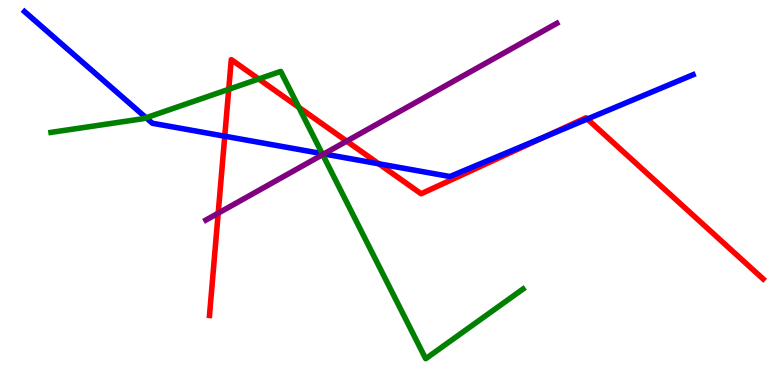[{'lines': ['blue', 'red'], 'intersections': [{'x': 2.9, 'y': 6.46}, {'x': 4.89, 'y': 5.75}, {'x': 7.02, 'y': 6.44}, {'x': 7.58, 'y': 6.91}]}, {'lines': ['green', 'red'], 'intersections': [{'x': 2.95, 'y': 7.68}, {'x': 3.34, 'y': 7.95}, {'x': 3.86, 'y': 7.21}]}, {'lines': ['purple', 'red'], 'intersections': [{'x': 2.82, 'y': 4.46}, {'x': 4.47, 'y': 6.33}]}, {'lines': ['blue', 'green'], 'intersections': [{'x': 1.88, 'y': 6.94}, {'x': 4.16, 'y': 6.01}]}, {'lines': ['blue', 'purple'], 'intersections': [{'x': 4.18, 'y': 6.0}]}, {'lines': ['green', 'purple'], 'intersections': [{'x': 4.16, 'y': 5.98}]}]